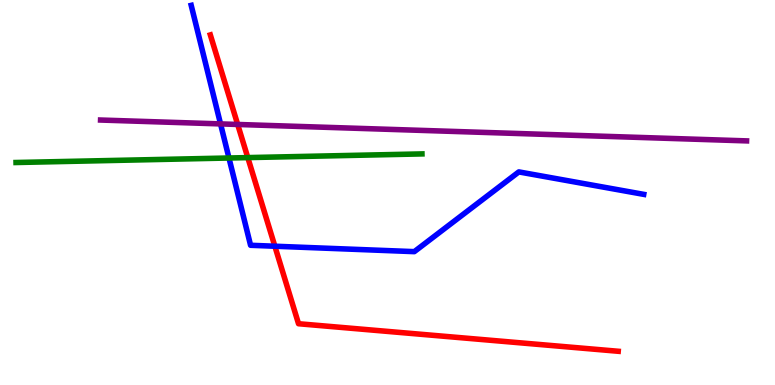[{'lines': ['blue', 'red'], 'intersections': [{'x': 3.55, 'y': 3.6}]}, {'lines': ['green', 'red'], 'intersections': [{'x': 3.2, 'y': 5.91}]}, {'lines': ['purple', 'red'], 'intersections': [{'x': 3.07, 'y': 6.77}]}, {'lines': ['blue', 'green'], 'intersections': [{'x': 2.95, 'y': 5.9}]}, {'lines': ['blue', 'purple'], 'intersections': [{'x': 2.85, 'y': 6.78}]}, {'lines': ['green', 'purple'], 'intersections': []}]